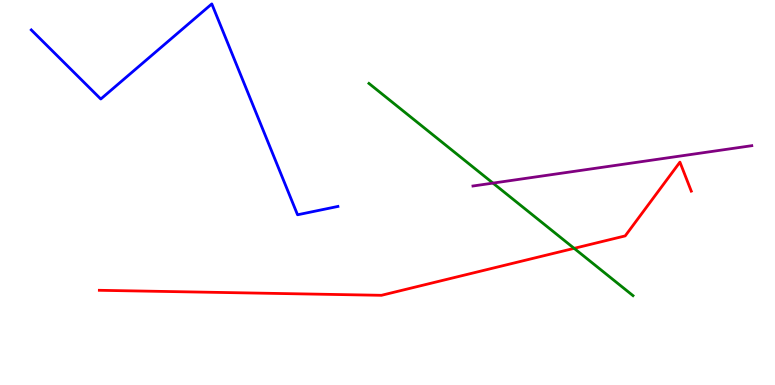[{'lines': ['blue', 'red'], 'intersections': []}, {'lines': ['green', 'red'], 'intersections': [{'x': 7.41, 'y': 3.55}]}, {'lines': ['purple', 'red'], 'intersections': []}, {'lines': ['blue', 'green'], 'intersections': []}, {'lines': ['blue', 'purple'], 'intersections': []}, {'lines': ['green', 'purple'], 'intersections': [{'x': 6.36, 'y': 5.24}]}]